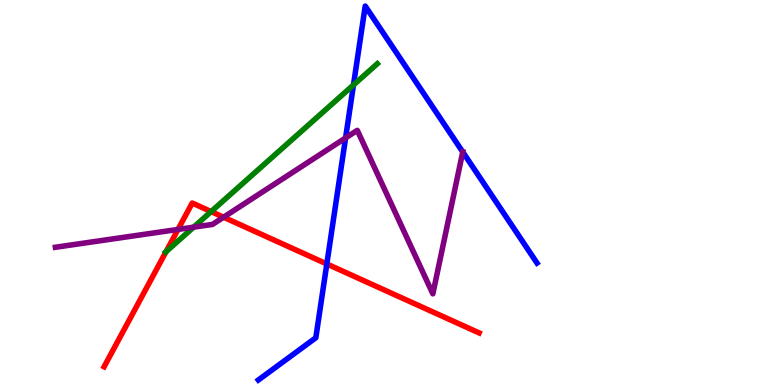[{'lines': ['blue', 'red'], 'intersections': [{'x': 4.22, 'y': 3.14}]}, {'lines': ['green', 'red'], 'intersections': [{'x': 2.14, 'y': 3.46}, {'x': 2.72, 'y': 4.5}]}, {'lines': ['purple', 'red'], 'intersections': [{'x': 2.3, 'y': 4.04}, {'x': 2.88, 'y': 4.36}]}, {'lines': ['blue', 'green'], 'intersections': [{'x': 4.56, 'y': 7.79}]}, {'lines': ['blue', 'purple'], 'intersections': [{'x': 4.46, 'y': 6.42}, {'x': 5.97, 'y': 6.05}]}, {'lines': ['green', 'purple'], 'intersections': [{'x': 2.5, 'y': 4.1}]}]